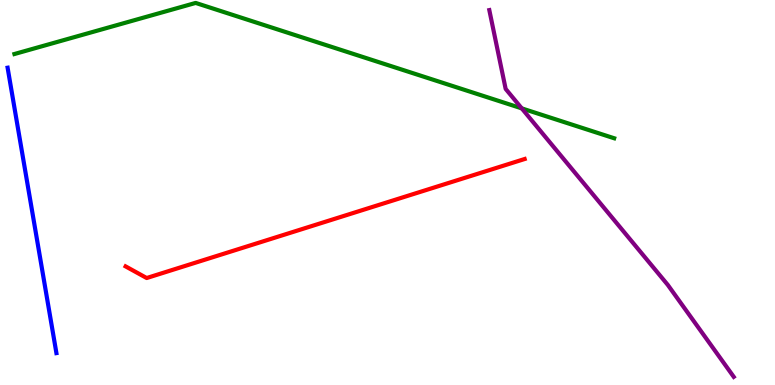[{'lines': ['blue', 'red'], 'intersections': []}, {'lines': ['green', 'red'], 'intersections': []}, {'lines': ['purple', 'red'], 'intersections': []}, {'lines': ['blue', 'green'], 'intersections': []}, {'lines': ['blue', 'purple'], 'intersections': []}, {'lines': ['green', 'purple'], 'intersections': [{'x': 6.73, 'y': 7.19}]}]